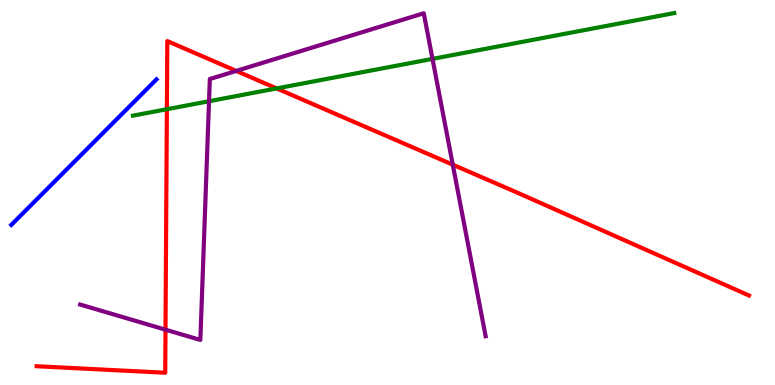[{'lines': ['blue', 'red'], 'intersections': []}, {'lines': ['green', 'red'], 'intersections': [{'x': 2.15, 'y': 7.16}, {'x': 3.57, 'y': 7.7}]}, {'lines': ['purple', 'red'], 'intersections': [{'x': 2.14, 'y': 1.44}, {'x': 3.05, 'y': 8.16}, {'x': 5.84, 'y': 5.72}]}, {'lines': ['blue', 'green'], 'intersections': []}, {'lines': ['blue', 'purple'], 'intersections': []}, {'lines': ['green', 'purple'], 'intersections': [{'x': 2.7, 'y': 7.37}, {'x': 5.58, 'y': 8.47}]}]